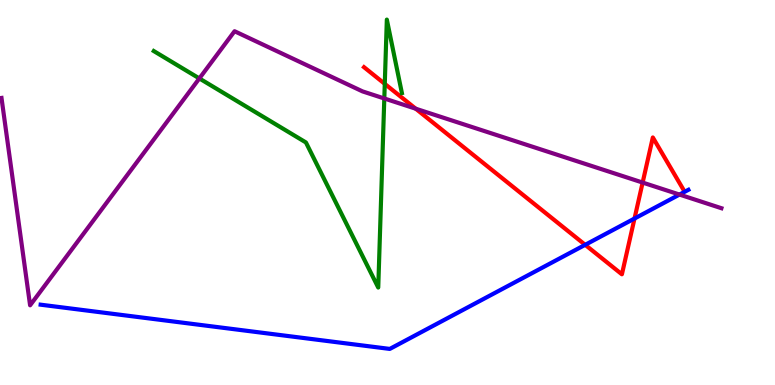[{'lines': ['blue', 'red'], 'intersections': [{'x': 7.55, 'y': 3.64}, {'x': 8.19, 'y': 4.32}]}, {'lines': ['green', 'red'], 'intersections': [{'x': 4.96, 'y': 7.82}]}, {'lines': ['purple', 'red'], 'intersections': [{'x': 5.36, 'y': 7.18}, {'x': 8.29, 'y': 5.26}]}, {'lines': ['blue', 'green'], 'intersections': []}, {'lines': ['blue', 'purple'], 'intersections': [{'x': 8.77, 'y': 4.95}]}, {'lines': ['green', 'purple'], 'intersections': [{'x': 2.57, 'y': 7.96}, {'x': 4.96, 'y': 7.44}]}]